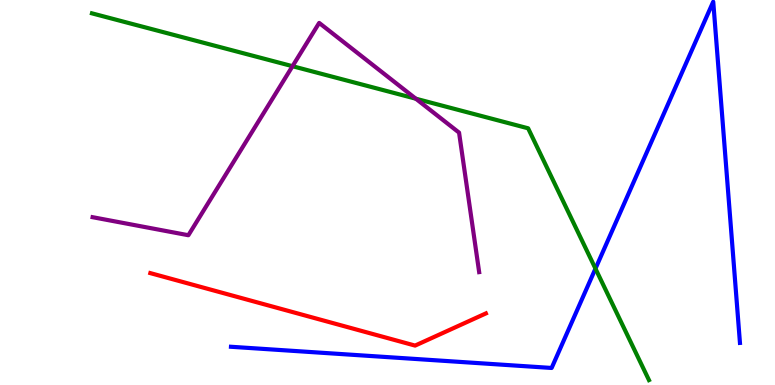[{'lines': ['blue', 'red'], 'intersections': []}, {'lines': ['green', 'red'], 'intersections': []}, {'lines': ['purple', 'red'], 'intersections': []}, {'lines': ['blue', 'green'], 'intersections': [{'x': 7.68, 'y': 3.02}]}, {'lines': ['blue', 'purple'], 'intersections': []}, {'lines': ['green', 'purple'], 'intersections': [{'x': 3.77, 'y': 8.28}, {'x': 5.37, 'y': 7.44}]}]